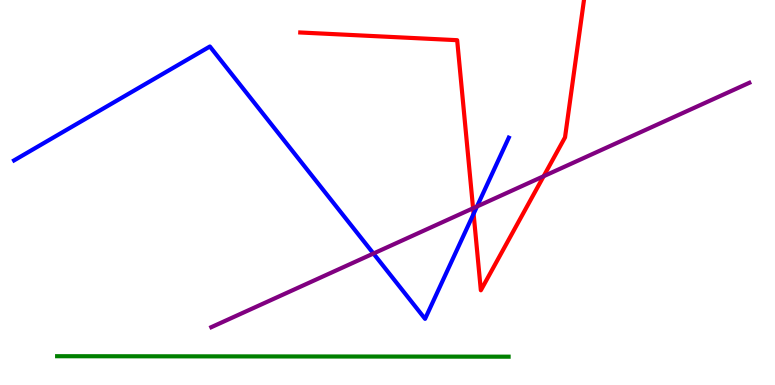[{'lines': ['blue', 'red'], 'intersections': [{'x': 6.11, 'y': 4.45}]}, {'lines': ['green', 'red'], 'intersections': []}, {'lines': ['purple', 'red'], 'intersections': [{'x': 6.1, 'y': 4.59}, {'x': 7.01, 'y': 5.42}]}, {'lines': ['blue', 'green'], 'intersections': []}, {'lines': ['blue', 'purple'], 'intersections': [{'x': 4.82, 'y': 3.42}, {'x': 6.15, 'y': 4.64}]}, {'lines': ['green', 'purple'], 'intersections': []}]